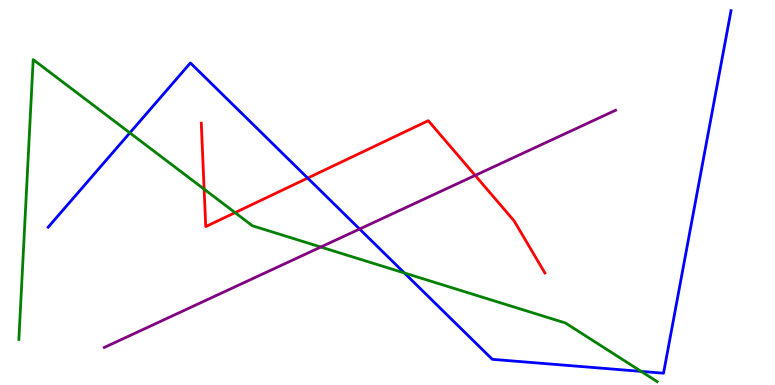[{'lines': ['blue', 'red'], 'intersections': [{'x': 3.97, 'y': 5.37}]}, {'lines': ['green', 'red'], 'intersections': [{'x': 2.63, 'y': 5.09}, {'x': 3.03, 'y': 4.48}]}, {'lines': ['purple', 'red'], 'intersections': [{'x': 6.13, 'y': 5.44}]}, {'lines': ['blue', 'green'], 'intersections': [{'x': 1.68, 'y': 6.55}, {'x': 5.22, 'y': 2.91}, {'x': 8.27, 'y': 0.353}]}, {'lines': ['blue', 'purple'], 'intersections': [{'x': 4.64, 'y': 4.05}]}, {'lines': ['green', 'purple'], 'intersections': [{'x': 4.14, 'y': 3.58}]}]